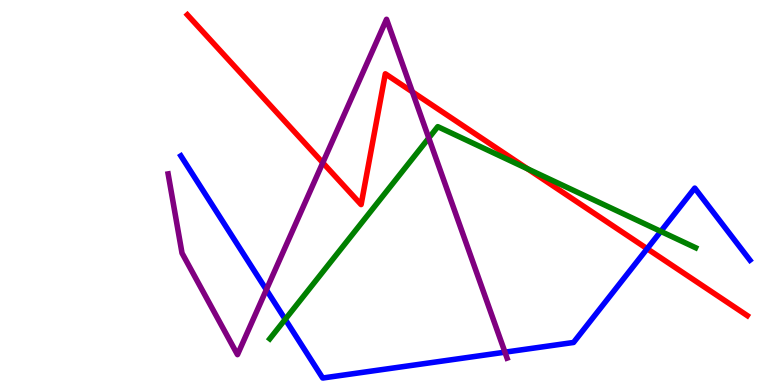[{'lines': ['blue', 'red'], 'intersections': [{'x': 8.35, 'y': 3.54}]}, {'lines': ['green', 'red'], 'intersections': [{'x': 6.81, 'y': 5.62}]}, {'lines': ['purple', 'red'], 'intersections': [{'x': 4.17, 'y': 5.77}, {'x': 5.32, 'y': 7.61}]}, {'lines': ['blue', 'green'], 'intersections': [{'x': 3.68, 'y': 1.71}, {'x': 8.53, 'y': 3.99}]}, {'lines': ['blue', 'purple'], 'intersections': [{'x': 3.44, 'y': 2.47}, {'x': 6.52, 'y': 0.852}]}, {'lines': ['green', 'purple'], 'intersections': [{'x': 5.53, 'y': 6.41}]}]